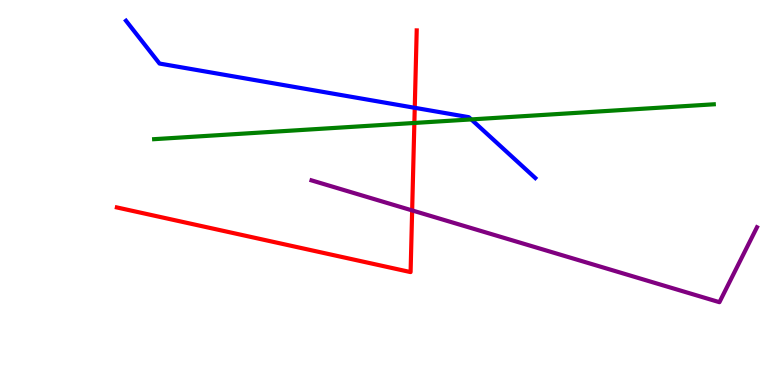[{'lines': ['blue', 'red'], 'intersections': [{'x': 5.35, 'y': 7.2}]}, {'lines': ['green', 'red'], 'intersections': [{'x': 5.35, 'y': 6.81}]}, {'lines': ['purple', 'red'], 'intersections': [{'x': 5.32, 'y': 4.53}]}, {'lines': ['blue', 'green'], 'intersections': [{'x': 6.08, 'y': 6.9}]}, {'lines': ['blue', 'purple'], 'intersections': []}, {'lines': ['green', 'purple'], 'intersections': []}]